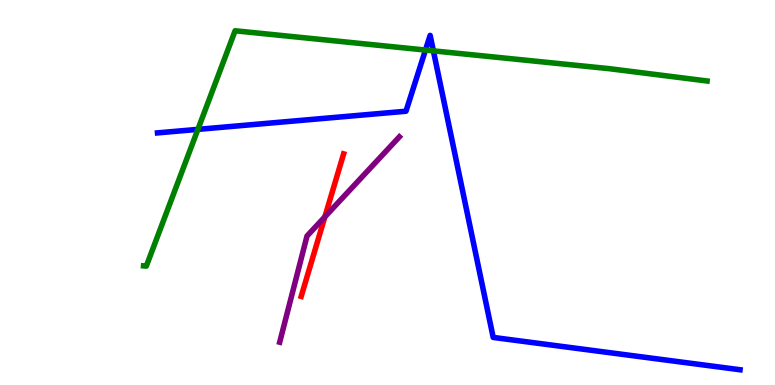[{'lines': ['blue', 'red'], 'intersections': []}, {'lines': ['green', 'red'], 'intersections': []}, {'lines': ['purple', 'red'], 'intersections': [{'x': 4.19, 'y': 4.37}]}, {'lines': ['blue', 'green'], 'intersections': [{'x': 2.55, 'y': 6.64}, {'x': 5.49, 'y': 8.7}, {'x': 5.59, 'y': 8.68}]}, {'lines': ['blue', 'purple'], 'intersections': []}, {'lines': ['green', 'purple'], 'intersections': []}]